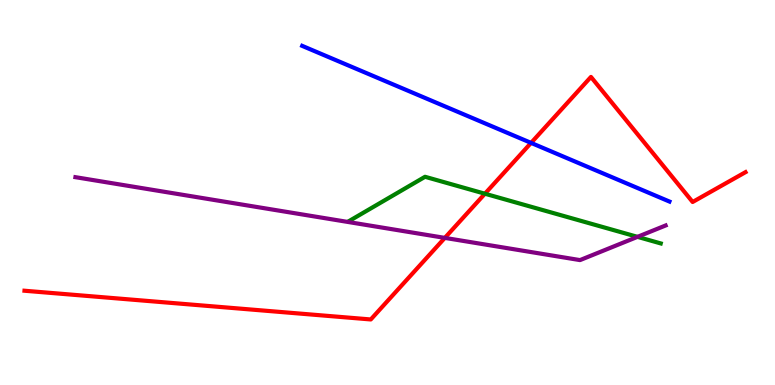[{'lines': ['blue', 'red'], 'intersections': [{'x': 6.85, 'y': 6.29}]}, {'lines': ['green', 'red'], 'intersections': [{'x': 6.26, 'y': 4.97}]}, {'lines': ['purple', 'red'], 'intersections': [{'x': 5.74, 'y': 3.82}]}, {'lines': ['blue', 'green'], 'intersections': []}, {'lines': ['blue', 'purple'], 'intersections': []}, {'lines': ['green', 'purple'], 'intersections': [{'x': 8.23, 'y': 3.85}]}]